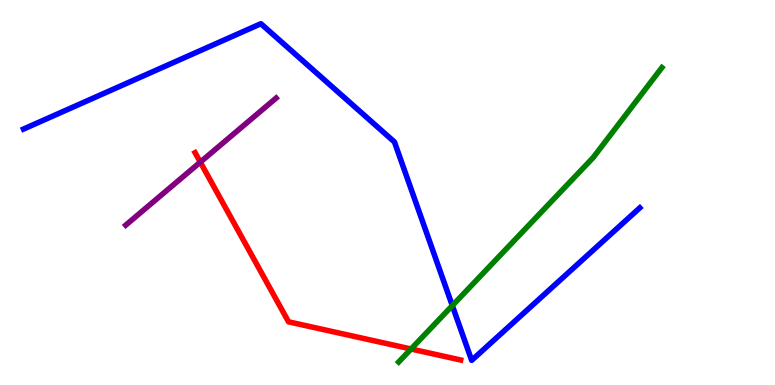[{'lines': ['blue', 'red'], 'intersections': []}, {'lines': ['green', 'red'], 'intersections': [{'x': 5.3, 'y': 0.935}]}, {'lines': ['purple', 'red'], 'intersections': [{'x': 2.58, 'y': 5.79}]}, {'lines': ['blue', 'green'], 'intersections': [{'x': 5.84, 'y': 2.06}]}, {'lines': ['blue', 'purple'], 'intersections': []}, {'lines': ['green', 'purple'], 'intersections': []}]